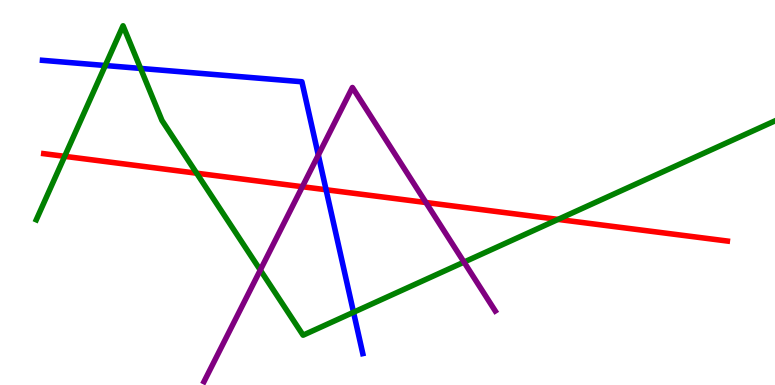[{'lines': ['blue', 'red'], 'intersections': [{'x': 4.21, 'y': 5.07}]}, {'lines': ['green', 'red'], 'intersections': [{'x': 0.834, 'y': 5.94}, {'x': 2.54, 'y': 5.5}, {'x': 7.2, 'y': 4.3}]}, {'lines': ['purple', 'red'], 'intersections': [{'x': 3.9, 'y': 5.15}, {'x': 5.5, 'y': 4.74}]}, {'lines': ['blue', 'green'], 'intersections': [{'x': 1.36, 'y': 8.3}, {'x': 1.81, 'y': 8.22}, {'x': 4.56, 'y': 1.89}]}, {'lines': ['blue', 'purple'], 'intersections': [{'x': 4.11, 'y': 5.97}]}, {'lines': ['green', 'purple'], 'intersections': [{'x': 3.36, 'y': 2.99}, {'x': 5.99, 'y': 3.19}]}]